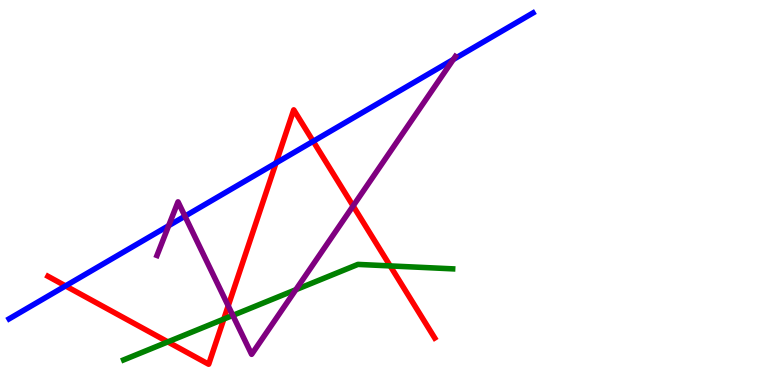[{'lines': ['blue', 'red'], 'intersections': [{'x': 0.846, 'y': 2.57}, {'x': 3.56, 'y': 5.77}, {'x': 4.04, 'y': 6.33}]}, {'lines': ['green', 'red'], 'intersections': [{'x': 2.17, 'y': 1.12}, {'x': 2.89, 'y': 1.71}, {'x': 5.03, 'y': 3.09}]}, {'lines': ['purple', 'red'], 'intersections': [{'x': 2.94, 'y': 2.06}, {'x': 4.56, 'y': 4.65}]}, {'lines': ['blue', 'green'], 'intersections': []}, {'lines': ['blue', 'purple'], 'intersections': [{'x': 2.18, 'y': 4.14}, {'x': 2.39, 'y': 4.38}, {'x': 5.85, 'y': 8.45}]}, {'lines': ['green', 'purple'], 'intersections': [{'x': 3.0, 'y': 1.81}, {'x': 3.82, 'y': 2.48}]}]